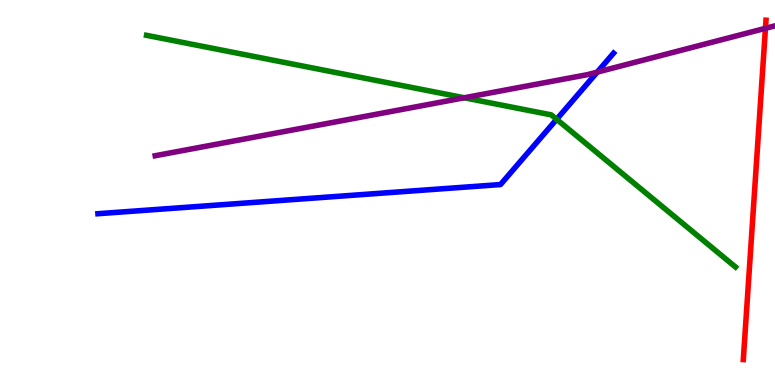[{'lines': ['blue', 'red'], 'intersections': []}, {'lines': ['green', 'red'], 'intersections': []}, {'lines': ['purple', 'red'], 'intersections': [{'x': 9.88, 'y': 9.26}]}, {'lines': ['blue', 'green'], 'intersections': [{'x': 7.18, 'y': 6.9}]}, {'lines': ['blue', 'purple'], 'intersections': [{'x': 7.71, 'y': 8.13}]}, {'lines': ['green', 'purple'], 'intersections': [{'x': 5.99, 'y': 7.46}]}]